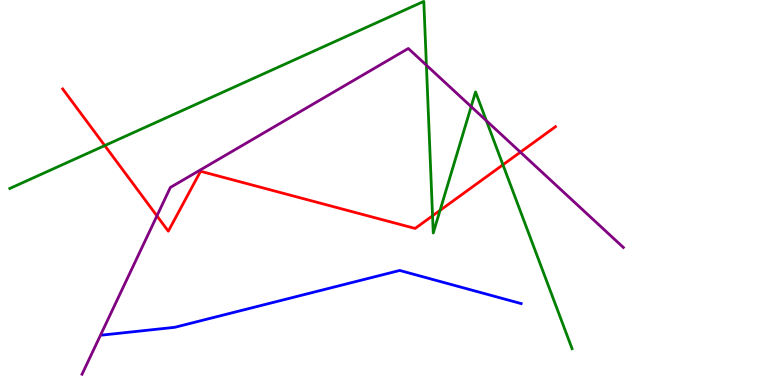[{'lines': ['blue', 'red'], 'intersections': []}, {'lines': ['green', 'red'], 'intersections': [{'x': 1.35, 'y': 6.22}, {'x': 5.58, 'y': 4.39}, {'x': 5.68, 'y': 4.54}, {'x': 6.49, 'y': 5.72}]}, {'lines': ['purple', 'red'], 'intersections': [{'x': 2.02, 'y': 4.39}, {'x': 6.71, 'y': 6.05}]}, {'lines': ['blue', 'green'], 'intersections': []}, {'lines': ['blue', 'purple'], 'intersections': []}, {'lines': ['green', 'purple'], 'intersections': [{'x': 5.5, 'y': 8.31}, {'x': 6.08, 'y': 7.23}, {'x': 6.28, 'y': 6.87}]}]